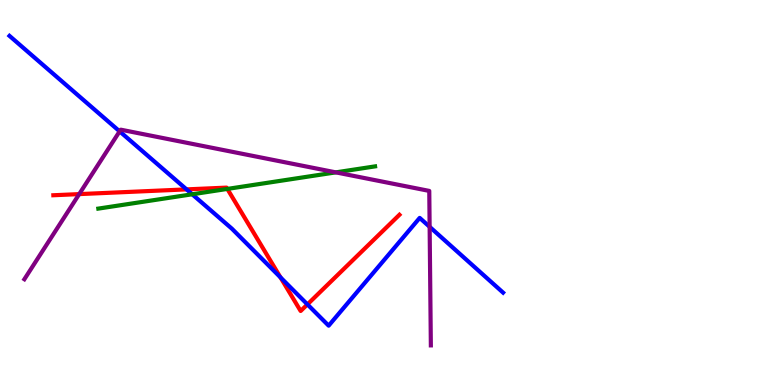[{'lines': ['blue', 'red'], 'intersections': [{'x': 2.41, 'y': 5.08}, {'x': 3.62, 'y': 2.8}, {'x': 3.97, 'y': 2.09}]}, {'lines': ['green', 'red'], 'intersections': [{'x': 2.93, 'y': 5.09}]}, {'lines': ['purple', 'red'], 'intersections': [{'x': 1.02, 'y': 4.96}]}, {'lines': ['blue', 'green'], 'intersections': [{'x': 2.48, 'y': 4.95}]}, {'lines': ['blue', 'purple'], 'intersections': [{'x': 1.54, 'y': 6.59}, {'x': 5.54, 'y': 4.11}]}, {'lines': ['green', 'purple'], 'intersections': [{'x': 4.33, 'y': 5.52}]}]